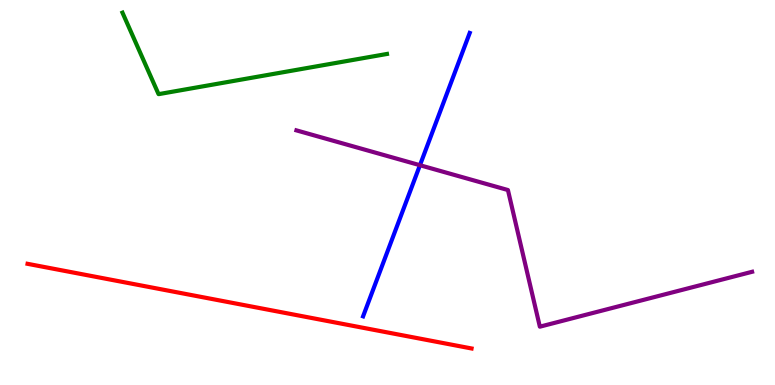[{'lines': ['blue', 'red'], 'intersections': []}, {'lines': ['green', 'red'], 'intersections': []}, {'lines': ['purple', 'red'], 'intersections': []}, {'lines': ['blue', 'green'], 'intersections': []}, {'lines': ['blue', 'purple'], 'intersections': [{'x': 5.42, 'y': 5.71}]}, {'lines': ['green', 'purple'], 'intersections': []}]